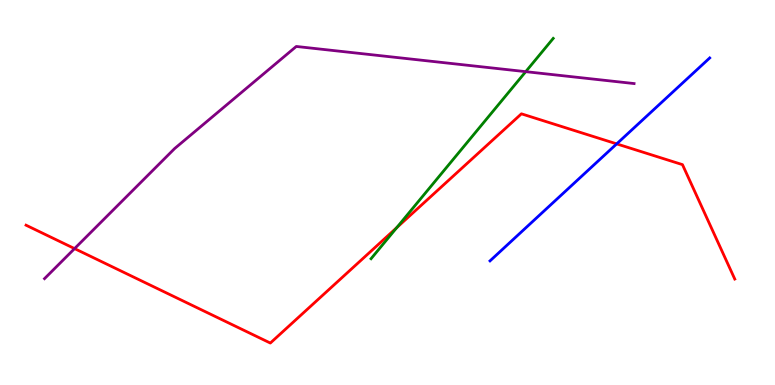[{'lines': ['blue', 'red'], 'intersections': [{'x': 7.96, 'y': 6.26}]}, {'lines': ['green', 'red'], 'intersections': [{'x': 5.12, 'y': 4.09}]}, {'lines': ['purple', 'red'], 'intersections': [{'x': 0.962, 'y': 3.54}]}, {'lines': ['blue', 'green'], 'intersections': []}, {'lines': ['blue', 'purple'], 'intersections': []}, {'lines': ['green', 'purple'], 'intersections': [{'x': 6.78, 'y': 8.14}]}]